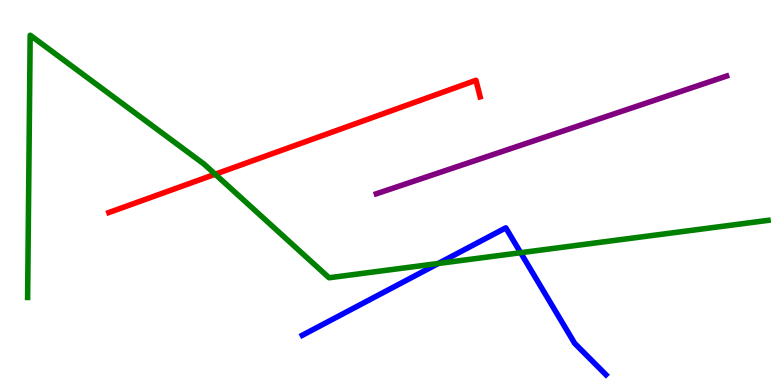[{'lines': ['blue', 'red'], 'intersections': []}, {'lines': ['green', 'red'], 'intersections': [{'x': 2.78, 'y': 5.47}]}, {'lines': ['purple', 'red'], 'intersections': []}, {'lines': ['blue', 'green'], 'intersections': [{'x': 5.66, 'y': 3.16}, {'x': 6.72, 'y': 3.44}]}, {'lines': ['blue', 'purple'], 'intersections': []}, {'lines': ['green', 'purple'], 'intersections': []}]